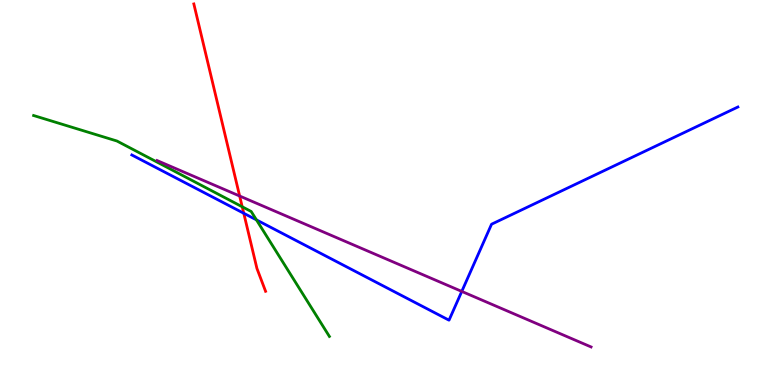[{'lines': ['blue', 'red'], 'intersections': [{'x': 3.15, 'y': 4.46}]}, {'lines': ['green', 'red'], 'intersections': [{'x': 3.13, 'y': 4.63}]}, {'lines': ['purple', 'red'], 'intersections': [{'x': 3.09, 'y': 4.91}]}, {'lines': ['blue', 'green'], 'intersections': [{'x': 3.31, 'y': 4.29}]}, {'lines': ['blue', 'purple'], 'intersections': [{'x': 5.96, 'y': 2.43}]}, {'lines': ['green', 'purple'], 'intersections': []}]